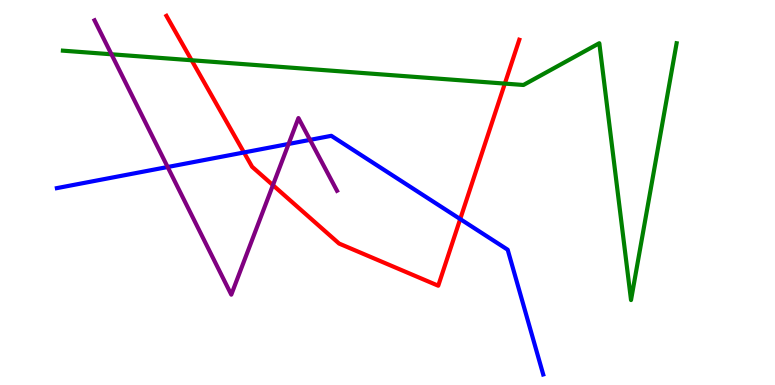[{'lines': ['blue', 'red'], 'intersections': [{'x': 3.15, 'y': 6.04}, {'x': 5.94, 'y': 4.31}]}, {'lines': ['green', 'red'], 'intersections': [{'x': 2.47, 'y': 8.43}, {'x': 6.51, 'y': 7.83}]}, {'lines': ['purple', 'red'], 'intersections': [{'x': 3.52, 'y': 5.19}]}, {'lines': ['blue', 'green'], 'intersections': []}, {'lines': ['blue', 'purple'], 'intersections': [{'x': 2.16, 'y': 5.66}, {'x': 3.72, 'y': 6.26}, {'x': 4.0, 'y': 6.37}]}, {'lines': ['green', 'purple'], 'intersections': [{'x': 1.44, 'y': 8.59}]}]